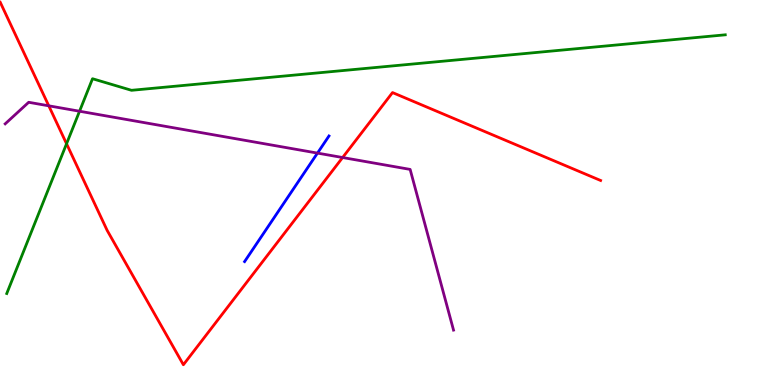[{'lines': ['blue', 'red'], 'intersections': []}, {'lines': ['green', 'red'], 'intersections': [{'x': 0.859, 'y': 6.27}]}, {'lines': ['purple', 'red'], 'intersections': [{'x': 0.629, 'y': 7.25}, {'x': 4.42, 'y': 5.91}]}, {'lines': ['blue', 'green'], 'intersections': []}, {'lines': ['blue', 'purple'], 'intersections': [{'x': 4.1, 'y': 6.02}]}, {'lines': ['green', 'purple'], 'intersections': [{'x': 1.03, 'y': 7.11}]}]